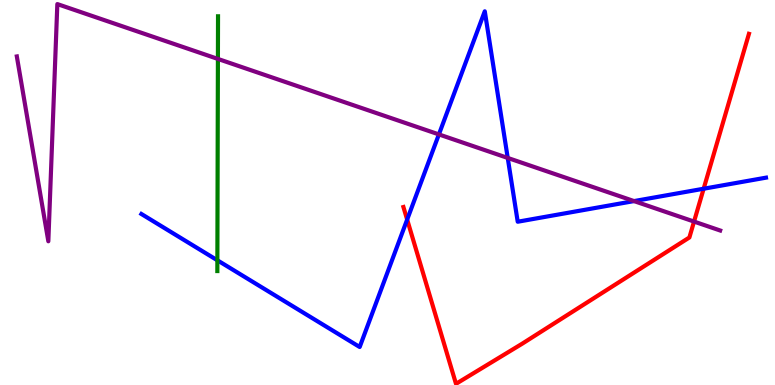[{'lines': ['blue', 'red'], 'intersections': [{'x': 5.25, 'y': 4.3}, {'x': 9.08, 'y': 5.1}]}, {'lines': ['green', 'red'], 'intersections': []}, {'lines': ['purple', 'red'], 'intersections': [{'x': 8.96, 'y': 4.24}]}, {'lines': ['blue', 'green'], 'intersections': [{'x': 2.8, 'y': 3.24}]}, {'lines': ['blue', 'purple'], 'intersections': [{'x': 5.66, 'y': 6.51}, {'x': 6.55, 'y': 5.9}, {'x': 8.18, 'y': 4.78}]}, {'lines': ['green', 'purple'], 'intersections': [{'x': 2.81, 'y': 8.47}]}]